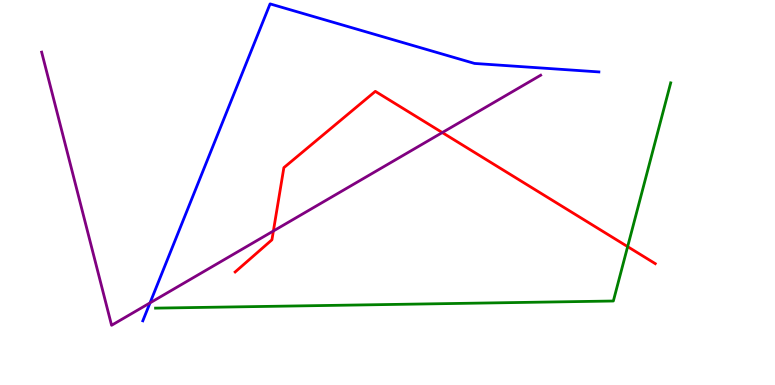[{'lines': ['blue', 'red'], 'intersections': []}, {'lines': ['green', 'red'], 'intersections': [{'x': 8.1, 'y': 3.59}]}, {'lines': ['purple', 'red'], 'intersections': [{'x': 3.53, 'y': 4.0}, {'x': 5.71, 'y': 6.56}]}, {'lines': ['blue', 'green'], 'intersections': []}, {'lines': ['blue', 'purple'], 'intersections': [{'x': 1.94, 'y': 2.13}]}, {'lines': ['green', 'purple'], 'intersections': []}]